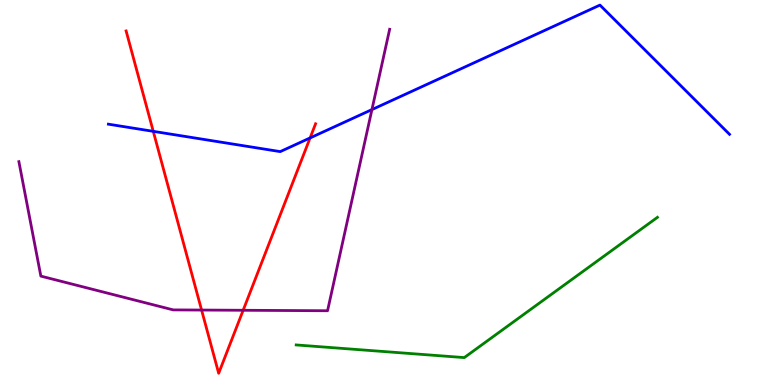[{'lines': ['blue', 'red'], 'intersections': [{'x': 1.98, 'y': 6.59}, {'x': 4.0, 'y': 6.42}]}, {'lines': ['green', 'red'], 'intersections': []}, {'lines': ['purple', 'red'], 'intersections': [{'x': 2.6, 'y': 1.95}, {'x': 3.14, 'y': 1.94}]}, {'lines': ['blue', 'green'], 'intersections': []}, {'lines': ['blue', 'purple'], 'intersections': [{'x': 4.8, 'y': 7.15}]}, {'lines': ['green', 'purple'], 'intersections': []}]